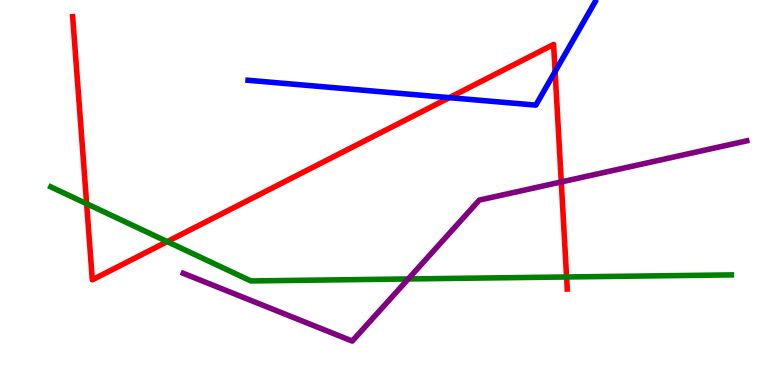[{'lines': ['blue', 'red'], 'intersections': [{'x': 5.8, 'y': 7.46}, {'x': 7.16, 'y': 8.14}]}, {'lines': ['green', 'red'], 'intersections': [{'x': 1.12, 'y': 4.71}, {'x': 2.16, 'y': 3.72}, {'x': 7.31, 'y': 2.81}]}, {'lines': ['purple', 'red'], 'intersections': [{'x': 7.24, 'y': 5.27}]}, {'lines': ['blue', 'green'], 'intersections': []}, {'lines': ['blue', 'purple'], 'intersections': []}, {'lines': ['green', 'purple'], 'intersections': [{'x': 5.27, 'y': 2.75}]}]